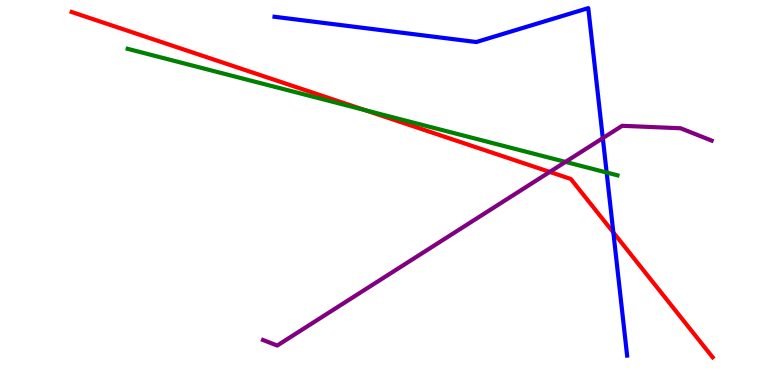[{'lines': ['blue', 'red'], 'intersections': [{'x': 7.91, 'y': 3.96}]}, {'lines': ['green', 'red'], 'intersections': [{'x': 4.71, 'y': 7.14}]}, {'lines': ['purple', 'red'], 'intersections': [{'x': 7.09, 'y': 5.53}]}, {'lines': ['blue', 'green'], 'intersections': [{'x': 7.83, 'y': 5.52}]}, {'lines': ['blue', 'purple'], 'intersections': [{'x': 7.78, 'y': 6.41}]}, {'lines': ['green', 'purple'], 'intersections': [{'x': 7.3, 'y': 5.79}]}]